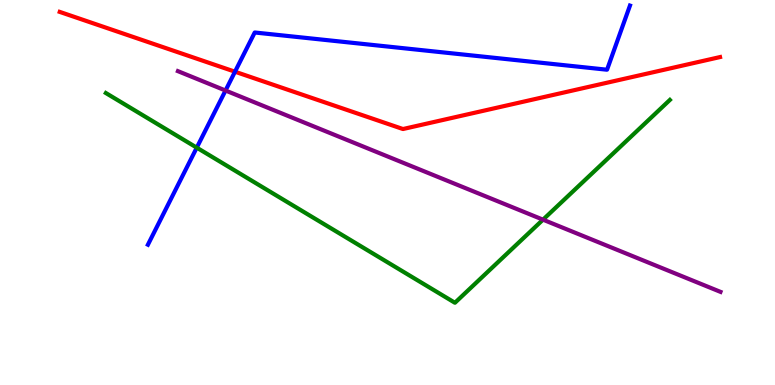[{'lines': ['blue', 'red'], 'intersections': [{'x': 3.03, 'y': 8.14}]}, {'lines': ['green', 'red'], 'intersections': []}, {'lines': ['purple', 'red'], 'intersections': []}, {'lines': ['blue', 'green'], 'intersections': [{'x': 2.54, 'y': 6.16}]}, {'lines': ['blue', 'purple'], 'intersections': [{'x': 2.91, 'y': 7.65}]}, {'lines': ['green', 'purple'], 'intersections': [{'x': 7.01, 'y': 4.29}]}]